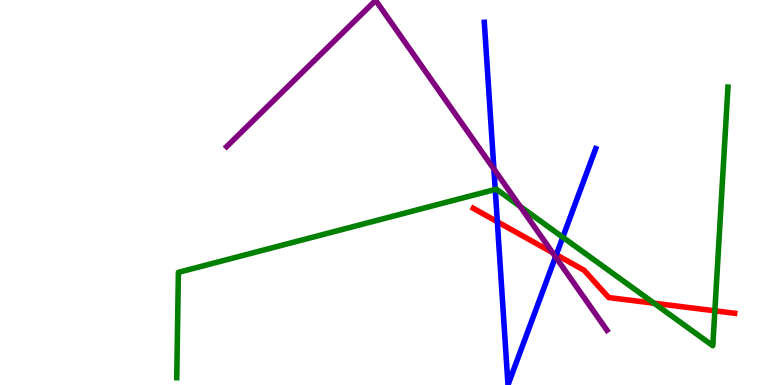[{'lines': ['blue', 'red'], 'intersections': [{'x': 6.42, 'y': 4.24}, {'x': 7.18, 'y': 3.38}]}, {'lines': ['green', 'red'], 'intersections': [{'x': 8.44, 'y': 2.12}, {'x': 9.22, 'y': 1.93}]}, {'lines': ['purple', 'red'], 'intersections': [{'x': 7.13, 'y': 3.44}]}, {'lines': ['blue', 'green'], 'intersections': [{'x': 6.39, 'y': 5.08}, {'x': 7.26, 'y': 3.84}]}, {'lines': ['blue', 'purple'], 'intersections': [{'x': 6.37, 'y': 5.61}, {'x': 7.17, 'y': 3.33}]}, {'lines': ['green', 'purple'], 'intersections': [{'x': 6.71, 'y': 4.64}]}]